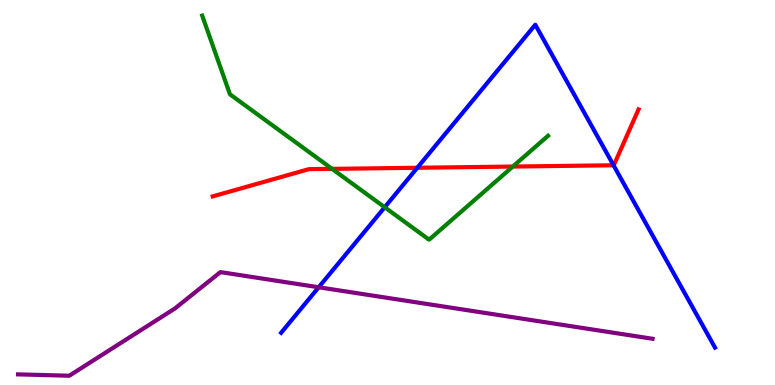[{'lines': ['blue', 'red'], 'intersections': [{'x': 5.38, 'y': 5.64}, {'x': 7.92, 'y': 5.71}]}, {'lines': ['green', 'red'], 'intersections': [{'x': 4.29, 'y': 5.61}, {'x': 6.62, 'y': 5.67}]}, {'lines': ['purple', 'red'], 'intersections': []}, {'lines': ['blue', 'green'], 'intersections': [{'x': 4.96, 'y': 4.62}]}, {'lines': ['blue', 'purple'], 'intersections': [{'x': 4.11, 'y': 2.54}]}, {'lines': ['green', 'purple'], 'intersections': []}]